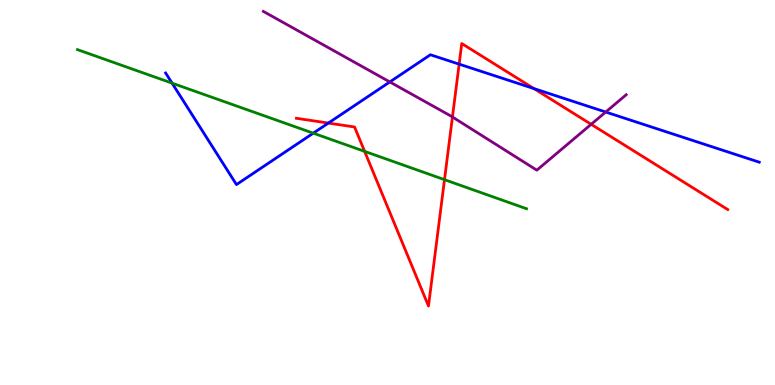[{'lines': ['blue', 'red'], 'intersections': [{'x': 4.24, 'y': 6.8}, {'x': 5.92, 'y': 8.33}, {'x': 6.89, 'y': 7.7}]}, {'lines': ['green', 'red'], 'intersections': [{'x': 4.7, 'y': 6.07}, {'x': 5.74, 'y': 5.33}]}, {'lines': ['purple', 'red'], 'intersections': [{'x': 5.84, 'y': 6.96}, {'x': 7.63, 'y': 6.77}]}, {'lines': ['blue', 'green'], 'intersections': [{'x': 2.22, 'y': 7.84}, {'x': 4.04, 'y': 6.54}]}, {'lines': ['blue', 'purple'], 'intersections': [{'x': 5.03, 'y': 7.87}, {'x': 7.82, 'y': 7.09}]}, {'lines': ['green', 'purple'], 'intersections': []}]